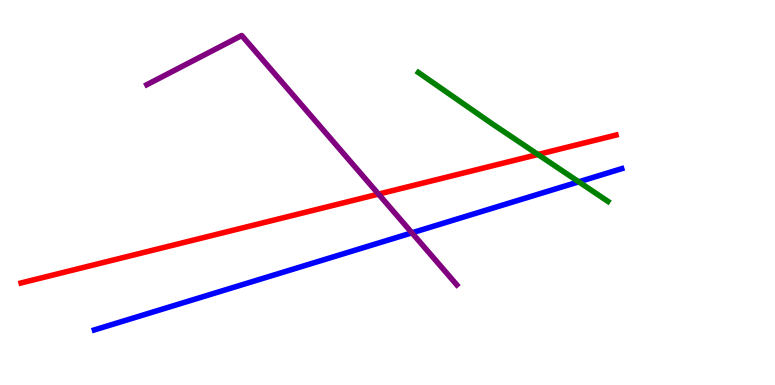[{'lines': ['blue', 'red'], 'intersections': []}, {'lines': ['green', 'red'], 'intersections': [{'x': 6.94, 'y': 5.99}]}, {'lines': ['purple', 'red'], 'intersections': [{'x': 4.88, 'y': 4.96}]}, {'lines': ['blue', 'green'], 'intersections': [{'x': 7.47, 'y': 5.28}]}, {'lines': ['blue', 'purple'], 'intersections': [{'x': 5.32, 'y': 3.95}]}, {'lines': ['green', 'purple'], 'intersections': []}]